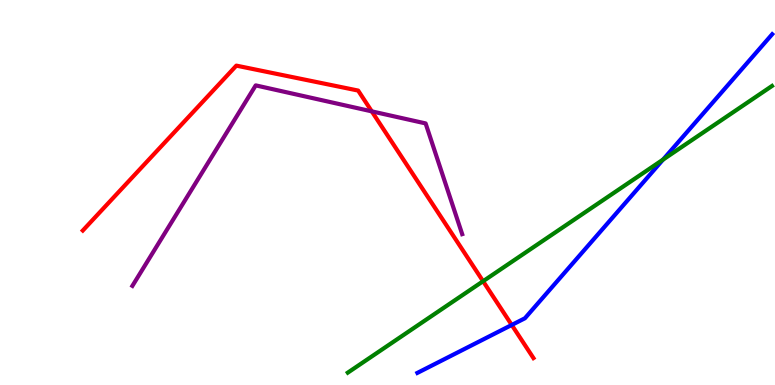[{'lines': ['blue', 'red'], 'intersections': [{'x': 6.6, 'y': 1.56}]}, {'lines': ['green', 'red'], 'intersections': [{'x': 6.23, 'y': 2.7}]}, {'lines': ['purple', 'red'], 'intersections': [{'x': 4.8, 'y': 7.11}]}, {'lines': ['blue', 'green'], 'intersections': [{'x': 8.56, 'y': 5.85}]}, {'lines': ['blue', 'purple'], 'intersections': []}, {'lines': ['green', 'purple'], 'intersections': []}]